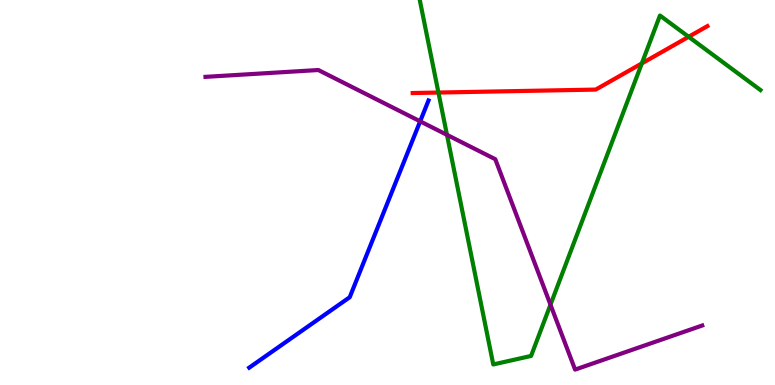[{'lines': ['blue', 'red'], 'intersections': []}, {'lines': ['green', 'red'], 'intersections': [{'x': 5.66, 'y': 7.6}, {'x': 8.28, 'y': 8.35}, {'x': 8.89, 'y': 9.04}]}, {'lines': ['purple', 'red'], 'intersections': []}, {'lines': ['blue', 'green'], 'intersections': []}, {'lines': ['blue', 'purple'], 'intersections': [{'x': 5.42, 'y': 6.85}]}, {'lines': ['green', 'purple'], 'intersections': [{'x': 5.77, 'y': 6.5}, {'x': 7.1, 'y': 2.09}]}]